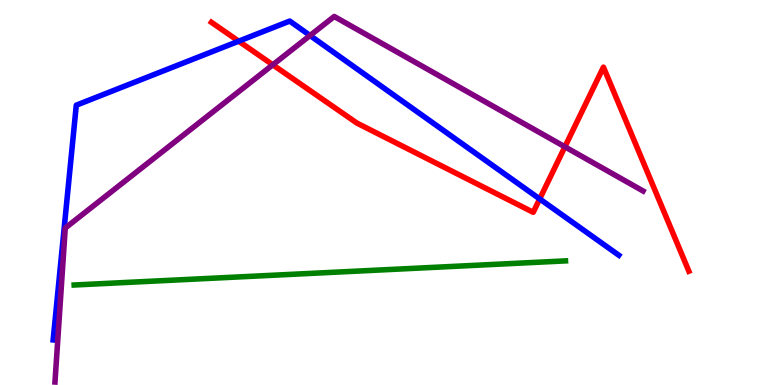[{'lines': ['blue', 'red'], 'intersections': [{'x': 3.08, 'y': 8.93}, {'x': 6.96, 'y': 4.83}]}, {'lines': ['green', 'red'], 'intersections': []}, {'lines': ['purple', 'red'], 'intersections': [{'x': 3.52, 'y': 8.32}, {'x': 7.29, 'y': 6.19}]}, {'lines': ['blue', 'green'], 'intersections': []}, {'lines': ['blue', 'purple'], 'intersections': [{'x': 4.0, 'y': 9.08}]}, {'lines': ['green', 'purple'], 'intersections': []}]